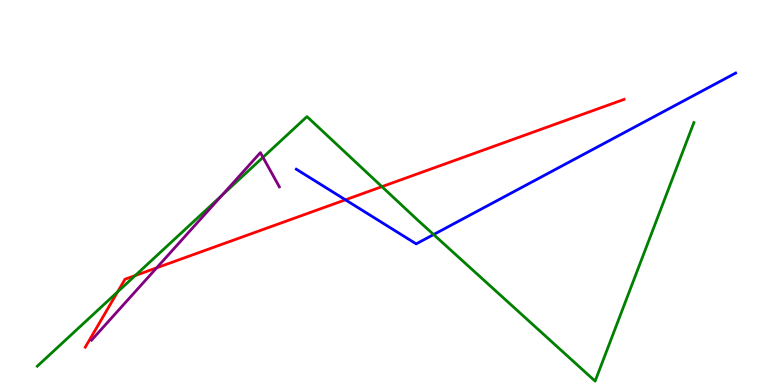[{'lines': ['blue', 'red'], 'intersections': [{'x': 4.46, 'y': 4.81}]}, {'lines': ['green', 'red'], 'intersections': [{'x': 1.52, 'y': 2.42}, {'x': 1.75, 'y': 2.84}, {'x': 4.93, 'y': 5.15}]}, {'lines': ['purple', 'red'], 'intersections': [{'x': 2.02, 'y': 3.04}]}, {'lines': ['blue', 'green'], 'intersections': [{'x': 5.6, 'y': 3.91}]}, {'lines': ['blue', 'purple'], 'intersections': []}, {'lines': ['green', 'purple'], 'intersections': [{'x': 2.86, 'y': 4.93}, {'x': 3.39, 'y': 5.91}]}]